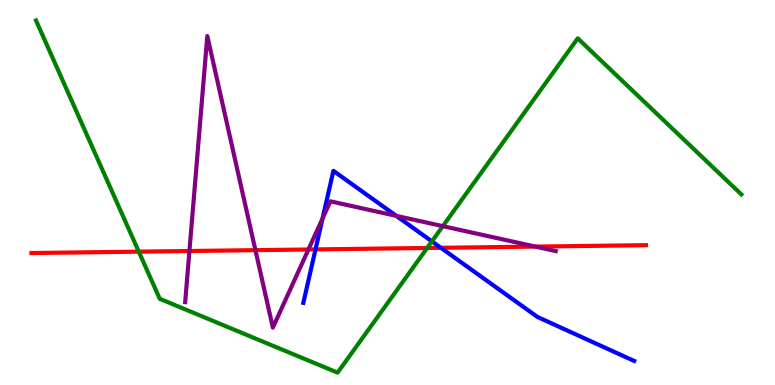[{'lines': ['blue', 'red'], 'intersections': [{'x': 4.07, 'y': 3.52}, {'x': 5.69, 'y': 3.56}]}, {'lines': ['green', 'red'], 'intersections': [{'x': 1.79, 'y': 3.46}, {'x': 5.51, 'y': 3.56}]}, {'lines': ['purple', 'red'], 'intersections': [{'x': 2.44, 'y': 3.48}, {'x': 3.3, 'y': 3.5}, {'x': 3.98, 'y': 3.52}, {'x': 6.91, 'y': 3.59}]}, {'lines': ['blue', 'green'], 'intersections': [{'x': 5.57, 'y': 3.73}]}, {'lines': ['blue', 'purple'], 'intersections': [{'x': 4.16, 'y': 4.32}, {'x': 5.11, 'y': 4.39}]}, {'lines': ['green', 'purple'], 'intersections': [{'x': 5.71, 'y': 4.13}]}]